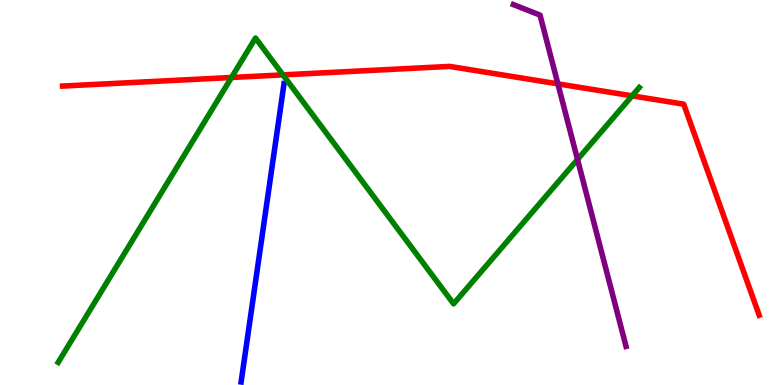[{'lines': ['blue', 'red'], 'intersections': []}, {'lines': ['green', 'red'], 'intersections': [{'x': 2.99, 'y': 7.99}, {'x': 3.65, 'y': 8.06}, {'x': 8.16, 'y': 7.51}]}, {'lines': ['purple', 'red'], 'intersections': [{'x': 7.2, 'y': 7.82}]}, {'lines': ['blue', 'green'], 'intersections': []}, {'lines': ['blue', 'purple'], 'intersections': []}, {'lines': ['green', 'purple'], 'intersections': [{'x': 7.45, 'y': 5.86}]}]